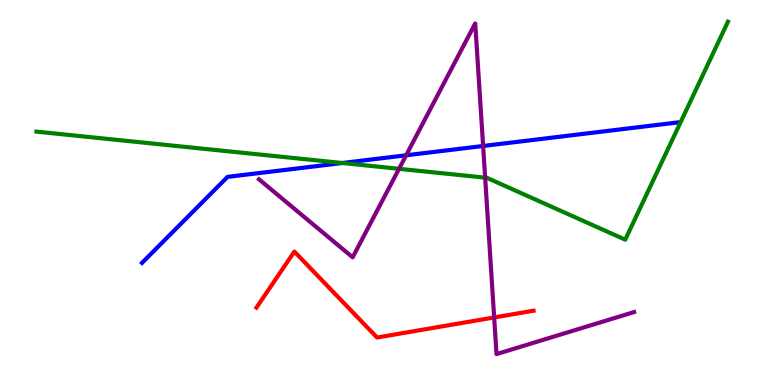[{'lines': ['blue', 'red'], 'intersections': []}, {'lines': ['green', 'red'], 'intersections': []}, {'lines': ['purple', 'red'], 'intersections': [{'x': 6.38, 'y': 1.75}]}, {'lines': ['blue', 'green'], 'intersections': [{'x': 4.42, 'y': 5.77}]}, {'lines': ['blue', 'purple'], 'intersections': [{'x': 5.24, 'y': 5.97}, {'x': 6.23, 'y': 6.21}]}, {'lines': ['green', 'purple'], 'intersections': [{'x': 5.15, 'y': 5.62}, {'x': 6.26, 'y': 5.39}]}]